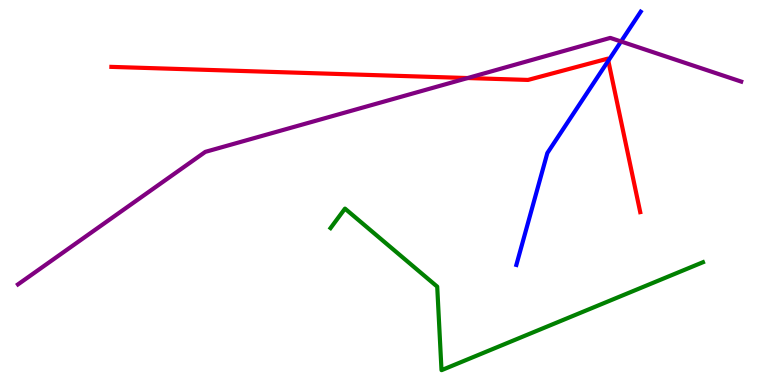[{'lines': ['blue', 'red'], 'intersections': [{'x': 7.85, 'y': 8.42}]}, {'lines': ['green', 'red'], 'intersections': []}, {'lines': ['purple', 'red'], 'intersections': [{'x': 6.03, 'y': 7.97}]}, {'lines': ['blue', 'green'], 'intersections': []}, {'lines': ['blue', 'purple'], 'intersections': [{'x': 8.01, 'y': 8.92}]}, {'lines': ['green', 'purple'], 'intersections': []}]